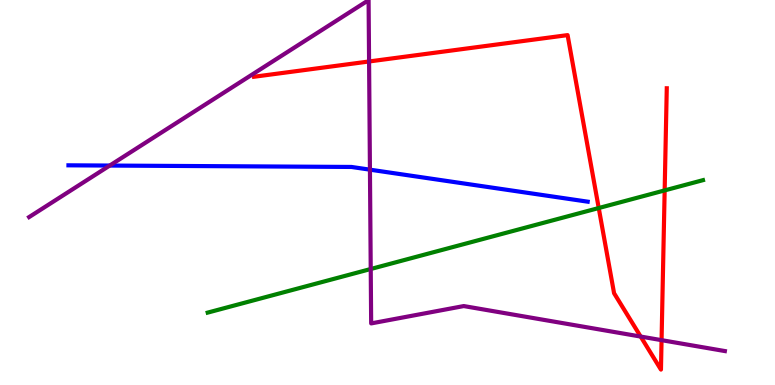[{'lines': ['blue', 'red'], 'intersections': []}, {'lines': ['green', 'red'], 'intersections': [{'x': 7.73, 'y': 4.6}, {'x': 8.58, 'y': 5.05}]}, {'lines': ['purple', 'red'], 'intersections': [{'x': 4.76, 'y': 8.4}, {'x': 8.27, 'y': 1.26}, {'x': 8.54, 'y': 1.16}]}, {'lines': ['blue', 'green'], 'intersections': []}, {'lines': ['blue', 'purple'], 'intersections': [{'x': 1.42, 'y': 5.7}, {'x': 4.77, 'y': 5.59}]}, {'lines': ['green', 'purple'], 'intersections': [{'x': 4.78, 'y': 3.01}]}]